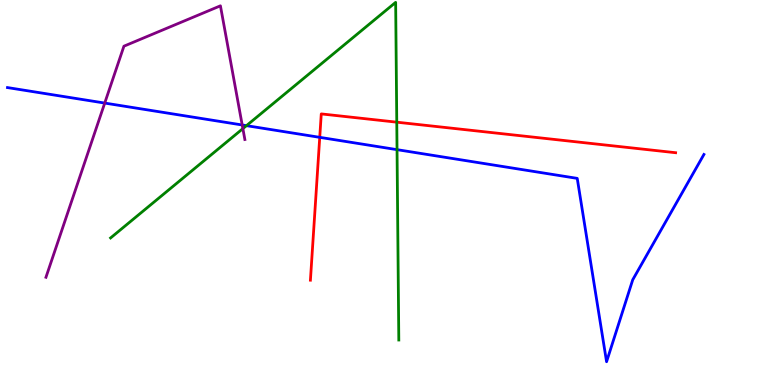[{'lines': ['blue', 'red'], 'intersections': [{'x': 4.13, 'y': 6.43}]}, {'lines': ['green', 'red'], 'intersections': [{'x': 5.12, 'y': 6.83}]}, {'lines': ['purple', 'red'], 'intersections': []}, {'lines': ['blue', 'green'], 'intersections': [{'x': 3.18, 'y': 6.74}, {'x': 5.12, 'y': 6.11}]}, {'lines': ['blue', 'purple'], 'intersections': [{'x': 1.35, 'y': 7.32}, {'x': 3.13, 'y': 6.75}]}, {'lines': ['green', 'purple'], 'intersections': [{'x': 3.13, 'y': 6.66}]}]